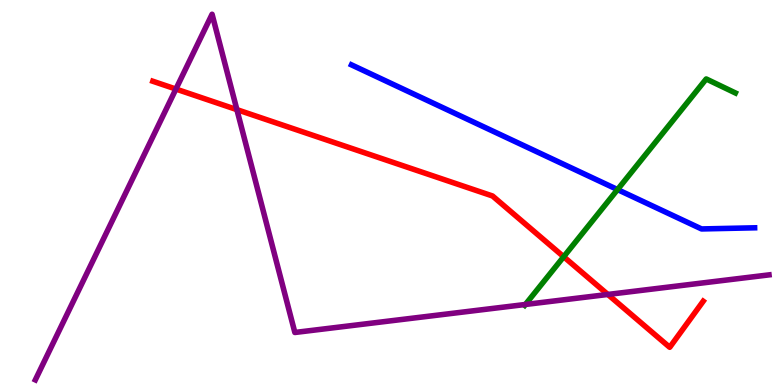[{'lines': ['blue', 'red'], 'intersections': []}, {'lines': ['green', 'red'], 'intersections': [{'x': 7.27, 'y': 3.33}]}, {'lines': ['purple', 'red'], 'intersections': [{'x': 2.27, 'y': 7.69}, {'x': 3.06, 'y': 7.15}, {'x': 7.84, 'y': 2.35}]}, {'lines': ['blue', 'green'], 'intersections': [{'x': 7.97, 'y': 5.08}]}, {'lines': ['blue', 'purple'], 'intersections': []}, {'lines': ['green', 'purple'], 'intersections': [{'x': 6.78, 'y': 2.09}]}]